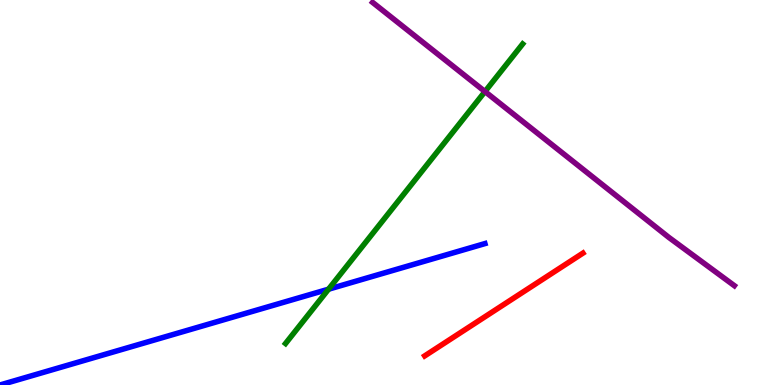[{'lines': ['blue', 'red'], 'intersections': []}, {'lines': ['green', 'red'], 'intersections': []}, {'lines': ['purple', 'red'], 'intersections': []}, {'lines': ['blue', 'green'], 'intersections': [{'x': 4.24, 'y': 2.49}]}, {'lines': ['blue', 'purple'], 'intersections': []}, {'lines': ['green', 'purple'], 'intersections': [{'x': 6.26, 'y': 7.62}]}]